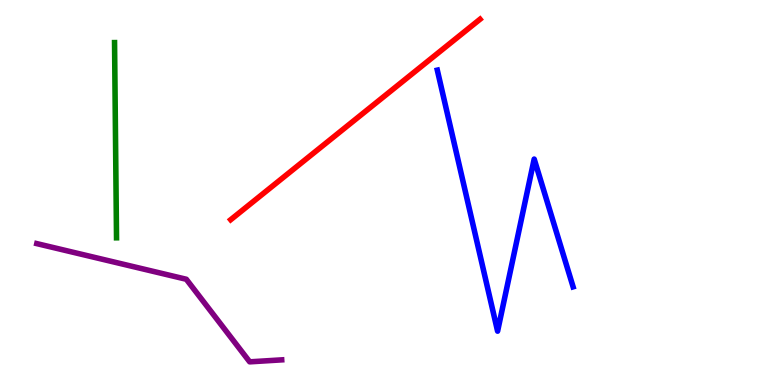[{'lines': ['blue', 'red'], 'intersections': []}, {'lines': ['green', 'red'], 'intersections': []}, {'lines': ['purple', 'red'], 'intersections': []}, {'lines': ['blue', 'green'], 'intersections': []}, {'lines': ['blue', 'purple'], 'intersections': []}, {'lines': ['green', 'purple'], 'intersections': []}]